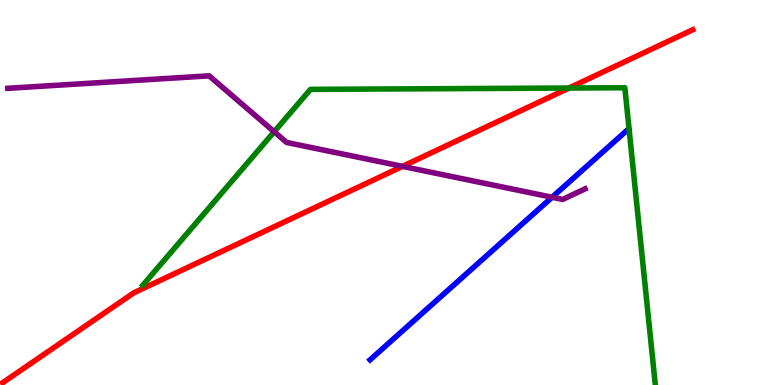[{'lines': ['blue', 'red'], 'intersections': []}, {'lines': ['green', 'red'], 'intersections': [{'x': 7.34, 'y': 7.71}]}, {'lines': ['purple', 'red'], 'intersections': [{'x': 5.19, 'y': 5.68}]}, {'lines': ['blue', 'green'], 'intersections': []}, {'lines': ['blue', 'purple'], 'intersections': [{'x': 7.12, 'y': 4.88}]}, {'lines': ['green', 'purple'], 'intersections': [{'x': 3.54, 'y': 6.58}]}]